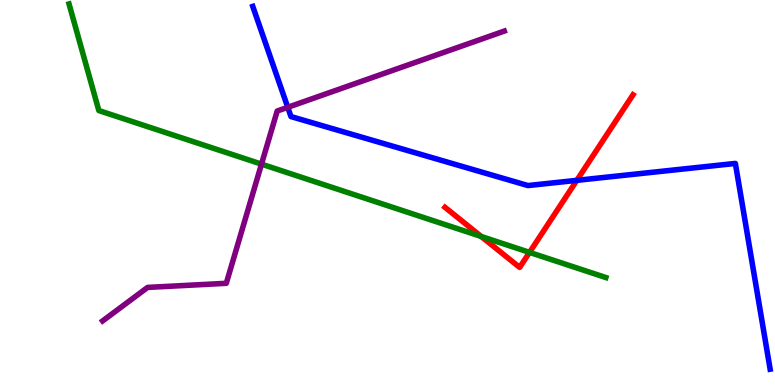[{'lines': ['blue', 'red'], 'intersections': [{'x': 7.44, 'y': 5.32}]}, {'lines': ['green', 'red'], 'intersections': [{'x': 6.21, 'y': 3.86}, {'x': 6.83, 'y': 3.44}]}, {'lines': ['purple', 'red'], 'intersections': []}, {'lines': ['blue', 'green'], 'intersections': []}, {'lines': ['blue', 'purple'], 'intersections': [{'x': 3.71, 'y': 7.21}]}, {'lines': ['green', 'purple'], 'intersections': [{'x': 3.37, 'y': 5.74}]}]